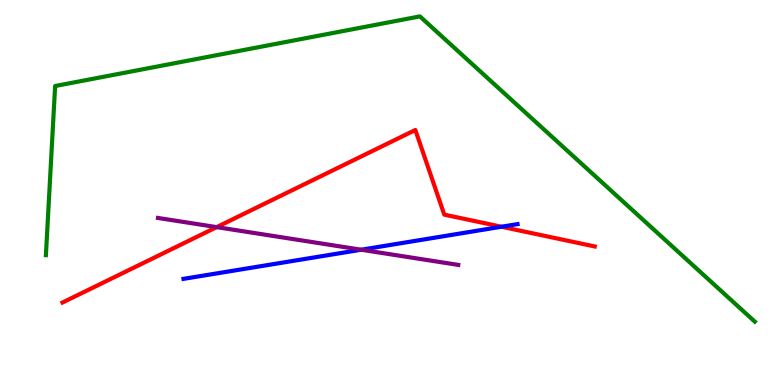[{'lines': ['blue', 'red'], 'intersections': [{'x': 6.47, 'y': 4.11}]}, {'lines': ['green', 'red'], 'intersections': []}, {'lines': ['purple', 'red'], 'intersections': [{'x': 2.8, 'y': 4.1}]}, {'lines': ['blue', 'green'], 'intersections': []}, {'lines': ['blue', 'purple'], 'intersections': [{'x': 4.66, 'y': 3.51}]}, {'lines': ['green', 'purple'], 'intersections': []}]